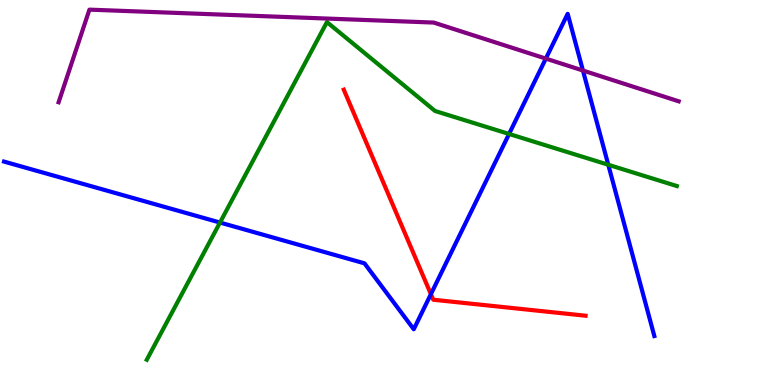[{'lines': ['blue', 'red'], 'intersections': [{'x': 5.56, 'y': 2.36}]}, {'lines': ['green', 'red'], 'intersections': []}, {'lines': ['purple', 'red'], 'intersections': []}, {'lines': ['blue', 'green'], 'intersections': [{'x': 2.84, 'y': 4.22}, {'x': 6.57, 'y': 6.52}, {'x': 7.85, 'y': 5.72}]}, {'lines': ['blue', 'purple'], 'intersections': [{'x': 7.04, 'y': 8.48}, {'x': 7.52, 'y': 8.17}]}, {'lines': ['green', 'purple'], 'intersections': []}]